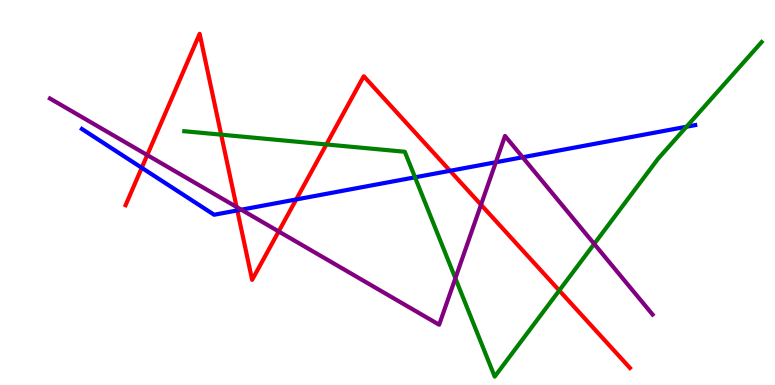[{'lines': ['blue', 'red'], 'intersections': [{'x': 1.83, 'y': 5.64}, {'x': 3.06, 'y': 4.53}, {'x': 3.82, 'y': 4.82}, {'x': 5.81, 'y': 5.56}]}, {'lines': ['green', 'red'], 'intersections': [{'x': 2.85, 'y': 6.5}, {'x': 4.21, 'y': 6.25}, {'x': 7.22, 'y': 2.45}]}, {'lines': ['purple', 'red'], 'intersections': [{'x': 1.9, 'y': 5.97}, {'x': 3.05, 'y': 4.62}, {'x': 3.6, 'y': 3.99}, {'x': 6.21, 'y': 4.68}]}, {'lines': ['blue', 'green'], 'intersections': [{'x': 5.36, 'y': 5.39}, {'x': 8.86, 'y': 6.71}]}, {'lines': ['blue', 'purple'], 'intersections': [{'x': 3.11, 'y': 4.55}, {'x': 6.4, 'y': 5.79}, {'x': 6.74, 'y': 5.92}]}, {'lines': ['green', 'purple'], 'intersections': [{'x': 5.88, 'y': 2.77}, {'x': 7.67, 'y': 3.66}]}]